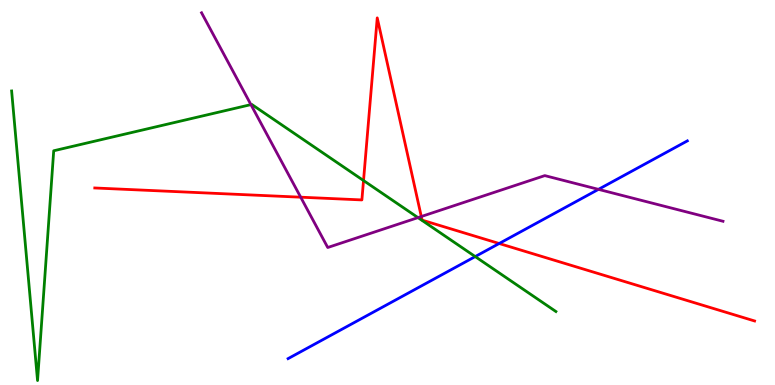[{'lines': ['blue', 'red'], 'intersections': [{'x': 6.44, 'y': 3.68}]}, {'lines': ['green', 'red'], 'intersections': [{'x': 4.69, 'y': 5.31}]}, {'lines': ['purple', 'red'], 'intersections': [{'x': 3.88, 'y': 4.88}, {'x': 5.44, 'y': 4.38}]}, {'lines': ['blue', 'green'], 'intersections': [{'x': 6.13, 'y': 3.34}]}, {'lines': ['blue', 'purple'], 'intersections': [{'x': 7.72, 'y': 5.08}]}, {'lines': ['green', 'purple'], 'intersections': [{'x': 3.24, 'y': 7.28}, {'x': 5.39, 'y': 4.35}]}]